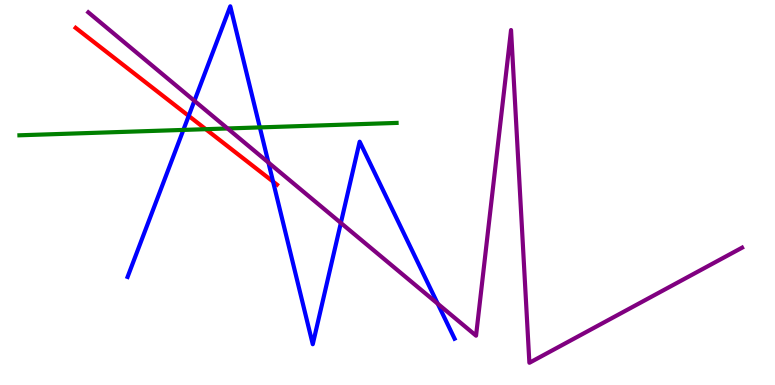[{'lines': ['blue', 'red'], 'intersections': [{'x': 2.43, 'y': 6.99}, {'x': 3.52, 'y': 5.28}]}, {'lines': ['green', 'red'], 'intersections': [{'x': 2.65, 'y': 6.64}]}, {'lines': ['purple', 'red'], 'intersections': []}, {'lines': ['blue', 'green'], 'intersections': [{'x': 2.37, 'y': 6.63}, {'x': 3.35, 'y': 6.69}]}, {'lines': ['blue', 'purple'], 'intersections': [{'x': 2.51, 'y': 7.38}, {'x': 3.46, 'y': 5.78}, {'x': 4.4, 'y': 4.21}, {'x': 5.65, 'y': 2.11}]}, {'lines': ['green', 'purple'], 'intersections': [{'x': 2.94, 'y': 6.66}]}]